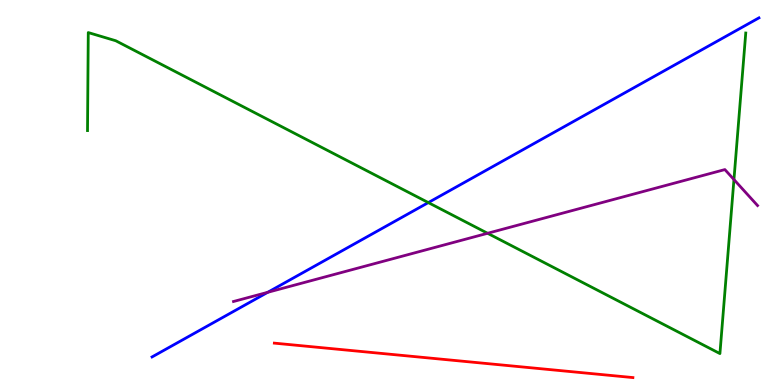[{'lines': ['blue', 'red'], 'intersections': []}, {'lines': ['green', 'red'], 'intersections': []}, {'lines': ['purple', 'red'], 'intersections': []}, {'lines': ['blue', 'green'], 'intersections': [{'x': 5.53, 'y': 4.74}]}, {'lines': ['blue', 'purple'], 'intersections': [{'x': 3.45, 'y': 2.41}]}, {'lines': ['green', 'purple'], 'intersections': [{'x': 6.29, 'y': 3.94}, {'x': 9.47, 'y': 5.34}]}]